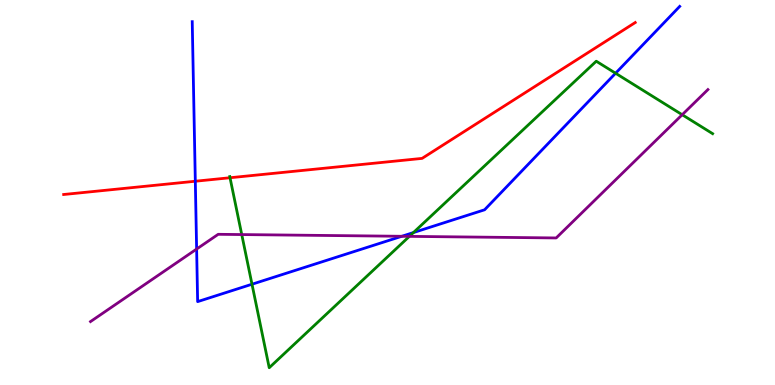[{'lines': ['blue', 'red'], 'intersections': [{'x': 2.52, 'y': 5.29}]}, {'lines': ['green', 'red'], 'intersections': [{'x': 2.97, 'y': 5.38}]}, {'lines': ['purple', 'red'], 'intersections': []}, {'lines': ['blue', 'green'], 'intersections': [{'x': 3.25, 'y': 2.62}, {'x': 5.33, 'y': 3.96}, {'x': 7.94, 'y': 8.1}]}, {'lines': ['blue', 'purple'], 'intersections': [{'x': 2.54, 'y': 3.53}, {'x': 5.18, 'y': 3.86}]}, {'lines': ['green', 'purple'], 'intersections': [{'x': 3.12, 'y': 3.91}, {'x': 5.28, 'y': 3.86}, {'x': 8.8, 'y': 7.02}]}]